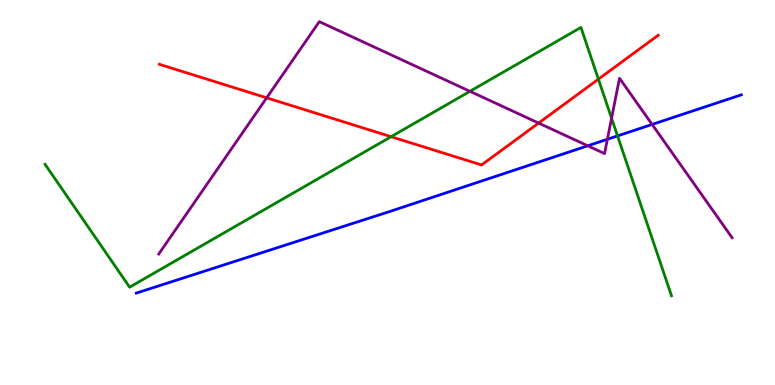[{'lines': ['blue', 'red'], 'intersections': []}, {'lines': ['green', 'red'], 'intersections': [{'x': 5.05, 'y': 6.45}, {'x': 7.72, 'y': 7.94}]}, {'lines': ['purple', 'red'], 'intersections': [{'x': 3.44, 'y': 7.46}, {'x': 6.95, 'y': 6.8}]}, {'lines': ['blue', 'green'], 'intersections': [{'x': 7.97, 'y': 6.47}]}, {'lines': ['blue', 'purple'], 'intersections': [{'x': 7.58, 'y': 6.21}, {'x': 7.84, 'y': 6.38}, {'x': 8.41, 'y': 6.77}]}, {'lines': ['green', 'purple'], 'intersections': [{'x': 6.06, 'y': 7.63}, {'x': 7.89, 'y': 6.93}]}]